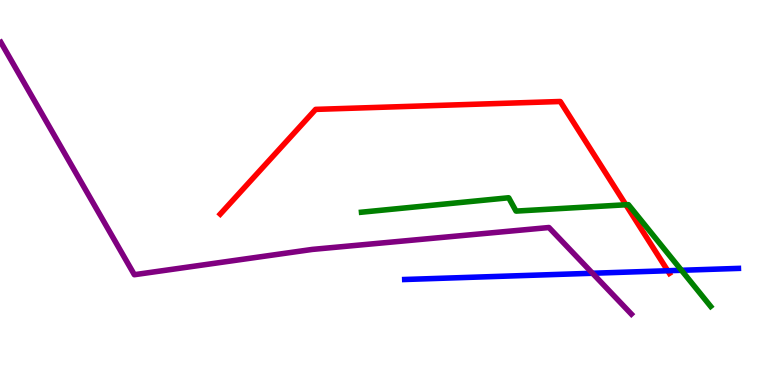[{'lines': ['blue', 'red'], 'intersections': [{'x': 8.62, 'y': 2.97}]}, {'lines': ['green', 'red'], 'intersections': [{'x': 8.08, 'y': 4.68}]}, {'lines': ['purple', 'red'], 'intersections': []}, {'lines': ['blue', 'green'], 'intersections': [{'x': 8.79, 'y': 2.98}]}, {'lines': ['blue', 'purple'], 'intersections': [{'x': 7.65, 'y': 2.9}]}, {'lines': ['green', 'purple'], 'intersections': []}]